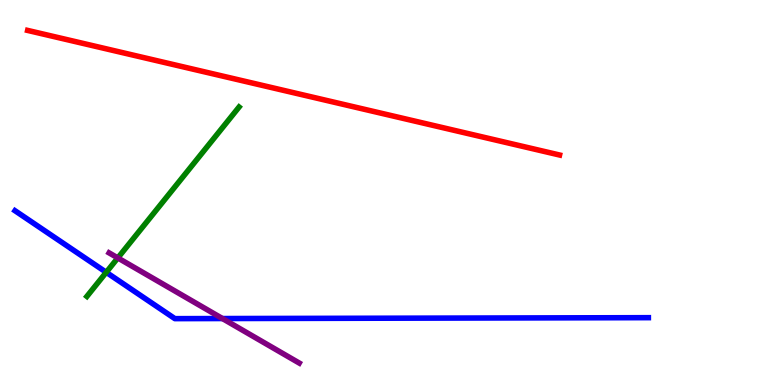[{'lines': ['blue', 'red'], 'intersections': []}, {'lines': ['green', 'red'], 'intersections': []}, {'lines': ['purple', 'red'], 'intersections': []}, {'lines': ['blue', 'green'], 'intersections': [{'x': 1.37, 'y': 2.93}]}, {'lines': ['blue', 'purple'], 'intersections': [{'x': 2.87, 'y': 1.73}]}, {'lines': ['green', 'purple'], 'intersections': [{'x': 1.52, 'y': 3.3}]}]